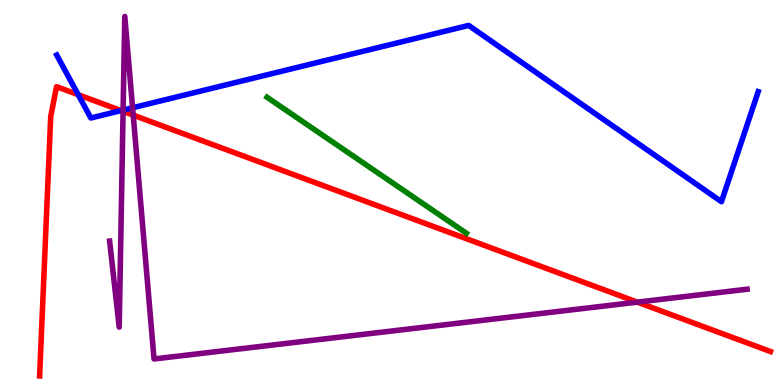[{'lines': ['blue', 'red'], 'intersections': [{'x': 1.01, 'y': 7.54}, {'x': 1.56, 'y': 7.13}]}, {'lines': ['green', 'red'], 'intersections': []}, {'lines': ['purple', 'red'], 'intersections': [{'x': 1.59, 'y': 7.11}, {'x': 1.72, 'y': 7.01}, {'x': 8.22, 'y': 2.15}]}, {'lines': ['blue', 'green'], 'intersections': []}, {'lines': ['blue', 'purple'], 'intersections': [{'x': 1.59, 'y': 7.14}, {'x': 1.71, 'y': 7.2}]}, {'lines': ['green', 'purple'], 'intersections': []}]